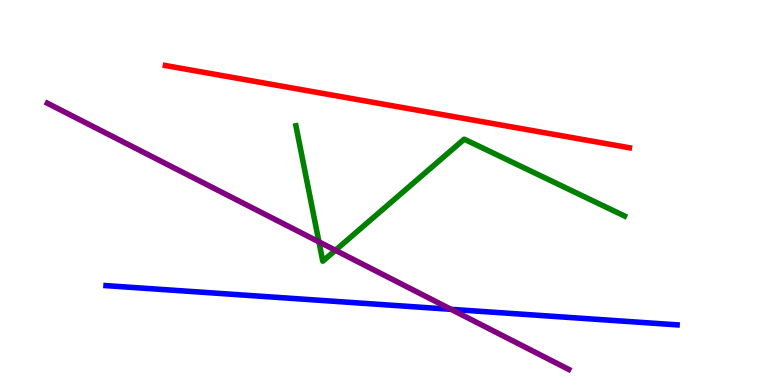[{'lines': ['blue', 'red'], 'intersections': []}, {'lines': ['green', 'red'], 'intersections': []}, {'lines': ['purple', 'red'], 'intersections': []}, {'lines': ['blue', 'green'], 'intersections': []}, {'lines': ['blue', 'purple'], 'intersections': [{'x': 5.82, 'y': 1.97}]}, {'lines': ['green', 'purple'], 'intersections': [{'x': 4.12, 'y': 3.72}, {'x': 4.33, 'y': 3.5}]}]